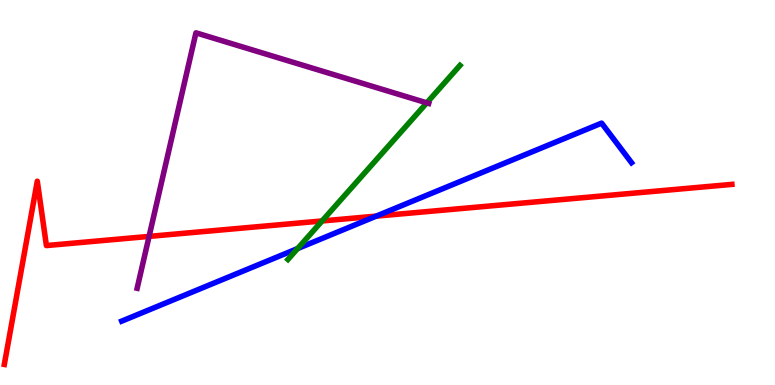[{'lines': ['blue', 'red'], 'intersections': [{'x': 4.85, 'y': 4.39}]}, {'lines': ['green', 'red'], 'intersections': [{'x': 4.16, 'y': 4.26}]}, {'lines': ['purple', 'red'], 'intersections': [{'x': 1.92, 'y': 3.86}]}, {'lines': ['blue', 'green'], 'intersections': [{'x': 3.84, 'y': 3.54}]}, {'lines': ['blue', 'purple'], 'intersections': []}, {'lines': ['green', 'purple'], 'intersections': [{'x': 5.51, 'y': 7.33}]}]